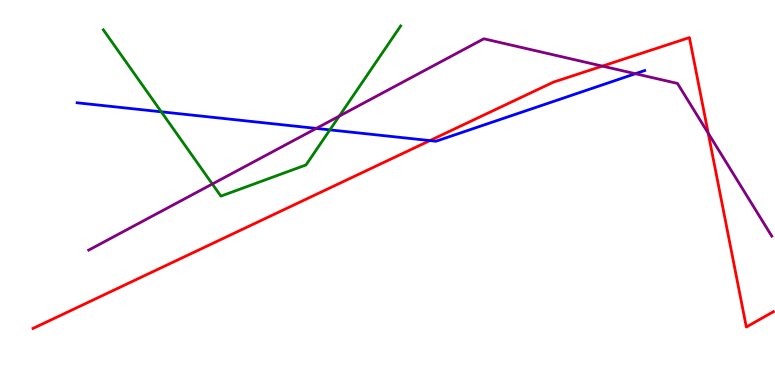[{'lines': ['blue', 'red'], 'intersections': [{'x': 5.55, 'y': 6.35}]}, {'lines': ['green', 'red'], 'intersections': []}, {'lines': ['purple', 'red'], 'intersections': [{'x': 7.77, 'y': 8.28}, {'x': 9.14, 'y': 6.54}]}, {'lines': ['blue', 'green'], 'intersections': [{'x': 2.08, 'y': 7.1}, {'x': 4.26, 'y': 6.63}]}, {'lines': ['blue', 'purple'], 'intersections': [{'x': 4.08, 'y': 6.66}, {'x': 8.2, 'y': 8.09}]}, {'lines': ['green', 'purple'], 'intersections': [{'x': 2.74, 'y': 5.22}, {'x': 4.38, 'y': 6.98}]}]